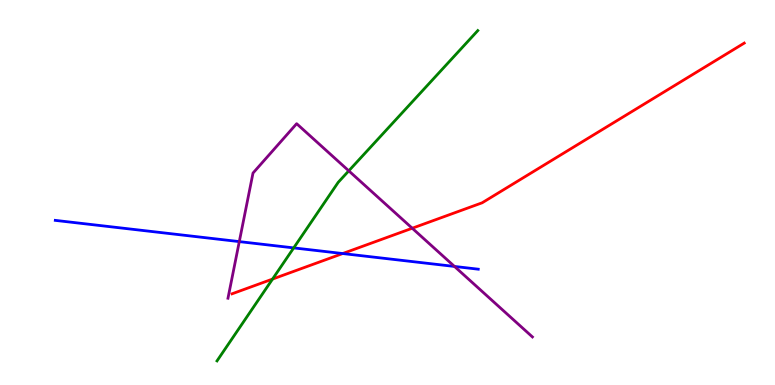[{'lines': ['blue', 'red'], 'intersections': [{'x': 4.42, 'y': 3.41}]}, {'lines': ['green', 'red'], 'intersections': [{'x': 3.52, 'y': 2.75}]}, {'lines': ['purple', 'red'], 'intersections': [{'x': 5.32, 'y': 4.07}]}, {'lines': ['blue', 'green'], 'intersections': [{'x': 3.79, 'y': 3.56}]}, {'lines': ['blue', 'purple'], 'intersections': [{'x': 3.09, 'y': 3.72}, {'x': 5.86, 'y': 3.08}]}, {'lines': ['green', 'purple'], 'intersections': [{'x': 4.5, 'y': 5.56}]}]